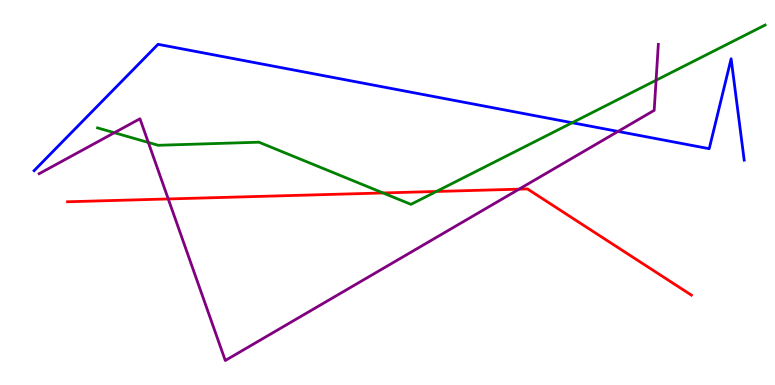[{'lines': ['blue', 'red'], 'intersections': []}, {'lines': ['green', 'red'], 'intersections': [{'x': 4.94, 'y': 4.99}, {'x': 5.63, 'y': 5.03}]}, {'lines': ['purple', 'red'], 'intersections': [{'x': 2.17, 'y': 4.83}, {'x': 6.7, 'y': 5.09}]}, {'lines': ['blue', 'green'], 'intersections': [{'x': 7.38, 'y': 6.81}]}, {'lines': ['blue', 'purple'], 'intersections': [{'x': 7.97, 'y': 6.59}]}, {'lines': ['green', 'purple'], 'intersections': [{'x': 1.48, 'y': 6.55}, {'x': 1.91, 'y': 6.3}, {'x': 8.47, 'y': 7.92}]}]